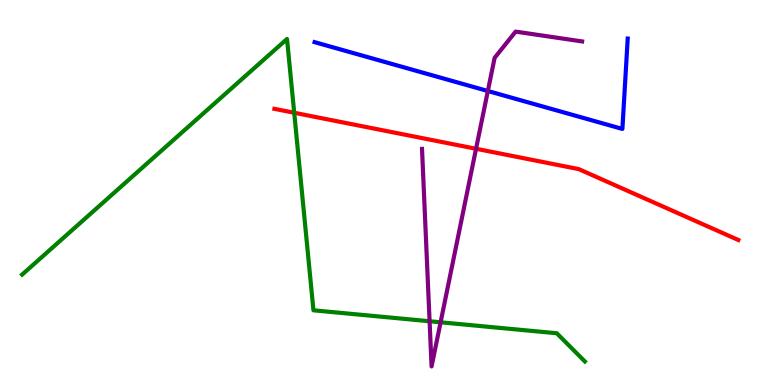[{'lines': ['blue', 'red'], 'intersections': []}, {'lines': ['green', 'red'], 'intersections': [{'x': 3.8, 'y': 7.07}]}, {'lines': ['purple', 'red'], 'intersections': [{'x': 6.14, 'y': 6.14}]}, {'lines': ['blue', 'green'], 'intersections': []}, {'lines': ['blue', 'purple'], 'intersections': [{'x': 6.29, 'y': 7.64}]}, {'lines': ['green', 'purple'], 'intersections': [{'x': 5.54, 'y': 1.66}, {'x': 5.69, 'y': 1.63}]}]